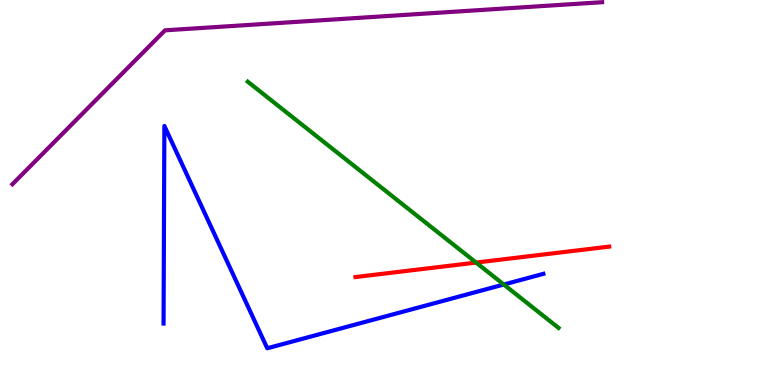[{'lines': ['blue', 'red'], 'intersections': []}, {'lines': ['green', 'red'], 'intersections': [{'x': 6.14, 'y': 3.18}]}, {'lines': ['purple', 'red'], 'intersections': []}, {'lines': ['blue', 'green'], 'intersections': [{'x': 6.5, 'y': 2.61}]}, {'lines': ['blue', 'purple'], 'intersections': []}, {'lines': ['green', 'purple'], 'intersections': []}]